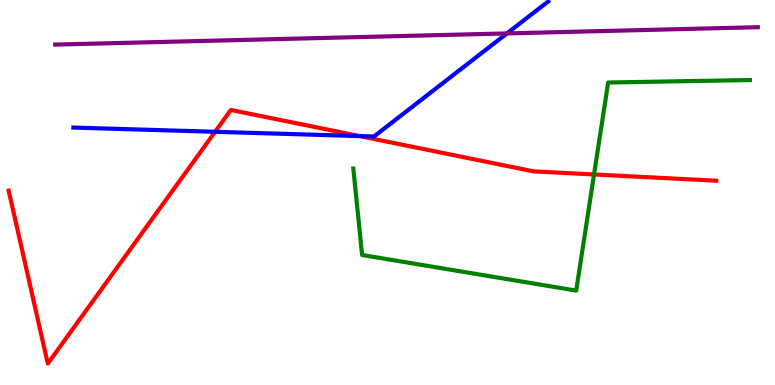[{'lines': ['blue', 'red'], 'intersections': [{'x': 2.78, 'y': 6.58}, {'x': 4.64, 'y': 6.47}]}, {'lines': ['green', 'red'], 'intersections': [{'x': 7.67, 'y': 5.47}]}, {'lines': ['purple', 'red'], 'intersections': []}, {'lines': ['blue', 'green'], 'intersections': []}, {'lines': ['blue', 'purple'], 'intersections': [{'x': 6.54, 'y': 9.13}]}, {'lines': ['green', 'purple'], 'intersections': []}]